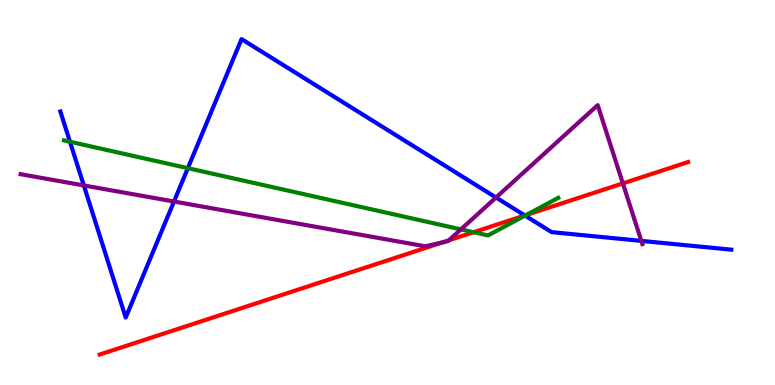[{'lines': ['blue', 'red'], 'intersections': [{'x': 6.77, 'y': 4.4}]}, {'lines': ['green', 'red'], 'intersections': [{'x': 6.11, 'y': 3.97}, {'x': 6.79, 'y': 4.42}]}, {'lines': ['purple', 'red'], 'intersections': [{'x': 5.71, 'y': 3.71}, {'x': 5.79, 'y': 3.76}, {'x': 8.04, 'y': 5.24}]}, {'lines': ['blue', 'green'], 'intersections': [{'x': 0.903, 'y': 6.32}, {'x': 2.42, 'y': 5.63}, {'x': 6.78, 'y': 4.4}]}, {'lines': ['blue', 'purple'], 'intersections': [{'x': 1.08, 'y': 5.18}, {'x': 2.24, 'y': 4.77}, {'x': 6.4, 'y': 4.87}, {'x': 8.28, 'y': 3.74}]}, {'lines': ['green', 'purple'], 'intersections': [{'x': 5.95, 'y': 4.04}]}]